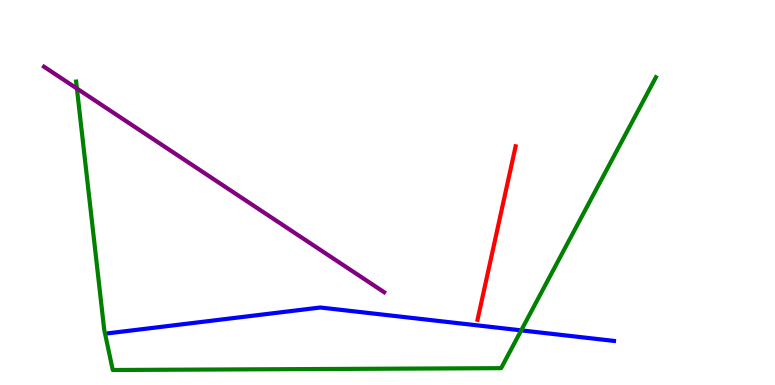[{'lines': ['blue', 'red'], 'intersections': []}, {'lines': ['green', 'red'], 'intersections': []}, {'lines': ['purple', 'red'], 'intersections': []}, {'lines': ['blue', 'green'], 'intersections': [{'x': 6.73, 'y': 1.42}]}, {'lines': ['blue', 'purple'], 'intersections': []}, {'lines': ['green', 'purple'], 'intersections': [{'x': 0.992, 'y': 7.7}]}]